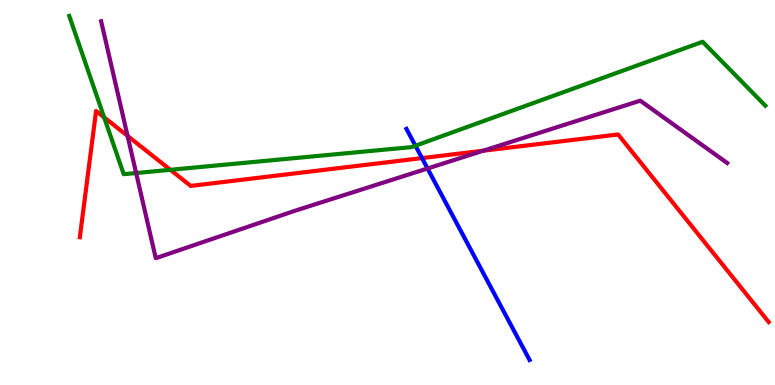[{'lines': ['blue', 'red'], 'intersections': [{'x': 5.45, 'y': 5.89}]}, {'lines': ['green', 'red'], 'intersections': [{'x': 1.34, 'y': 6.95}, {'x': 2.2, 'y': 5.59}]}, {'lines': ['purple', 'red'], 'intersections': [{'x': 1.65, 'y': 6.47}, {'x': 6.24, 'y': 6.09}]}, {'lines': ['blue', 'green'], 'intersections': [{'x': 5.36, 'y': 6.21}]}, {'lines': ['blue', 'purple'], 'intersections': [{'x': 5.52, 'y': 5.62}]}, {'lines': ['green', 'purple'], 'intersections': [{'x': 1.76, 'y': 5.51}]}]